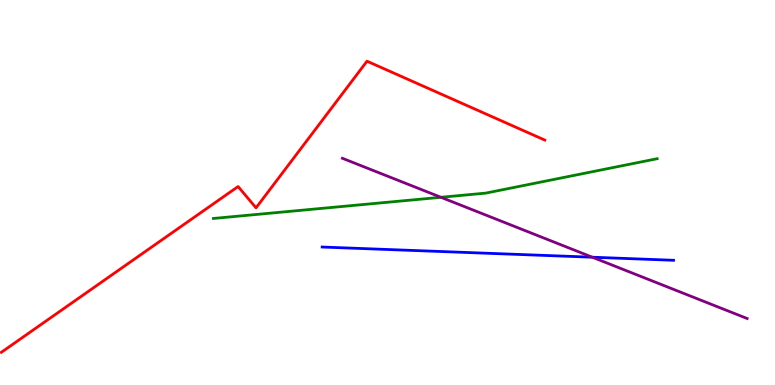[{'lines': ['blue', 'red'], 'intersections': []}, {'lines': ['green', 'red'], 'intersections': []}, {'lines': ['purple', 'red'], 'intersections': []}, {'lines': ['blue', 'green'], 'intersections': []}, {'lines': ['blue', 'purple'], 'intersections': [{'x': 7.64, 'y': 3.32}]}, {'lines': ['green', 'purple'], 'intersections': [{'x': 5.69, 'y': 4.88}]}]